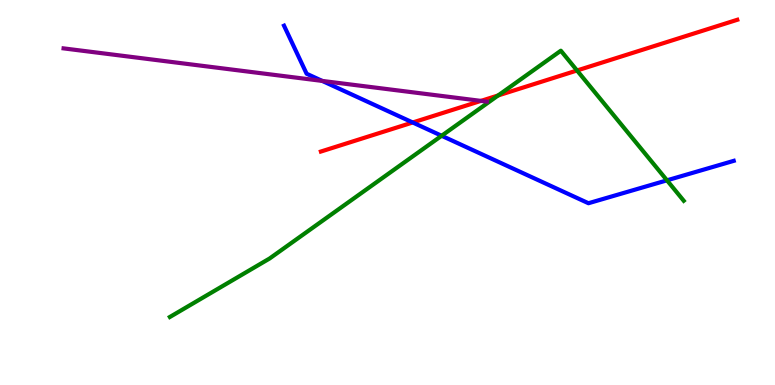[{'lines': ['blue', 'red'], 'intersections': [{'x': 5.33, 'y': 6.82}]}, {'lines': ['green', 'red'], 'intersections': [{'x': 6.43, 'y': 7.52}, {'x': 7.45, 'y': 8.17}]}, {'lines': ['purple', 'red'], 'intersections': [{'x': 6.21, 'y': 7.38}]}, {'lines': ['blue', 'green'], 'intersections': [{'x': 5.7, 'y': 6.47}, {'x': 8.61, 'y': 5.32}]}, {'lines': ['blue', 'purple'], 'intersections': [{'x': 4.16, 'y': 7.9}]}, {'lines': ['green', 'purple'], 'intersections': []}]